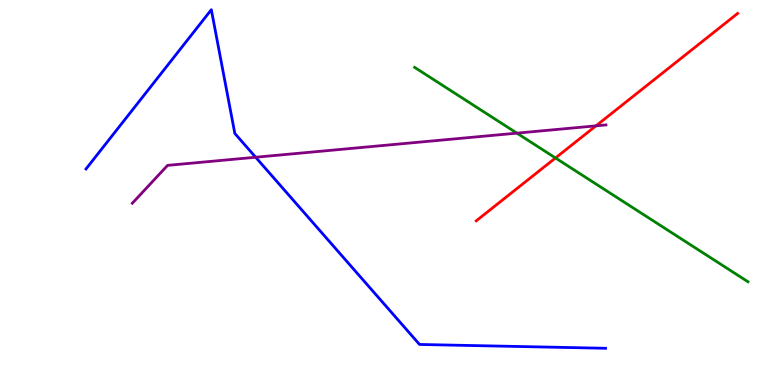[{'lines': ['blue', 'red'], 'intersections': []}, {'lines': ['green', 'red'], 'intersections': [{'x': 7.17, 'y': 5.9}]}, {'lines': ['purple', 'red'], 'intersections': [{'x': 7.69, 'y': 6.73}]}, {'lines': ['blue', 'green'], 'intersections': []}, {'lines': ['blue', 'purple'], 'intersections': [{'x': 3.3, 'y': 5.92}]}, {'lines': ['green', 'purple'], 'intersections': [{'x': 6.67, 'y': 6.54}]}]